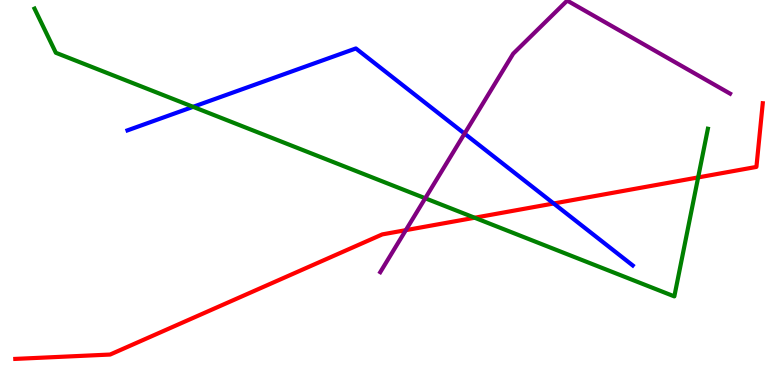[{'lines': ['blue', 'red'], 'intersections': [{'x': 7.14, 'y': 4.71}]}, {'lines': ['green', 'red'], 'intersections': [{'x': 6.12, 'y': 4.34}, {'x': 9.01, 'y': 5.39}]}, {'lines': ['purple', 'red'], 'intersections': [{'x': 5.24, 'y': 4.02}]}, {'lines': ['blue', 'green'], 'intersections': [{'x': 2.49, 'y': 7.23}]}, {'lines': ['blue', 'purple'], 'intersections': [{'x': 5.99, 'y': 6.53}]}, {'lines': ['green', 'purple'], 'intersections': [{'x': 5.49, 'y': 4.85}]}]